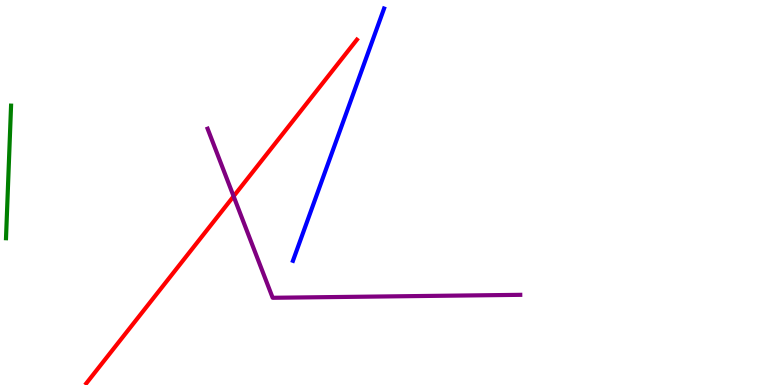[{'lines': ['blue', 'red'], 'intersections': []}, {'lines': ['green', 'red'], 'intersections': []}, {'lines': ['purple', 'red'], 'intersections': [{'x': 3.01, 'y': 4.9}]}, {'lines': ['blue', 'green'], 'intersections': []}, {'lines': ['blue', 'purple'], 'intersections': []}, {'lines': ['green', 'purple'], 'intersections': []}]